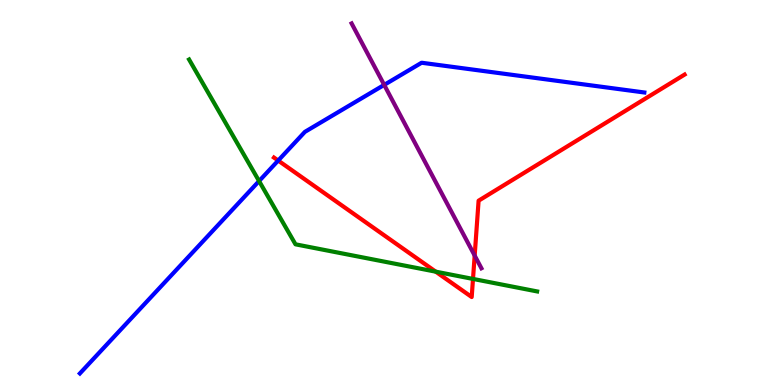[{'lines': ['blue', 'red'], 'intersections': [{'x': 3.59, 'y': 5.83}]}, {'lines': ['green', 'red'], 'intersections': [{'x': 5.62, 'y': 2.94}, {'x': 6.1, 'y': 2.76}]}, {'lines': ['purple', 'red'], 'intersections': [{'x': 6.12, 'y': 3.36}]}, {'lines': ['blue', 'green'], 'intersections': [{'x': 3.34, 'y': 5.3}]}, {'lines': ['blue', 'purple'], 'intersections': [{'x': 4.96, 'y': 7.79}]}, {'lines': ['green', 'purple'], 'intersections': []}]